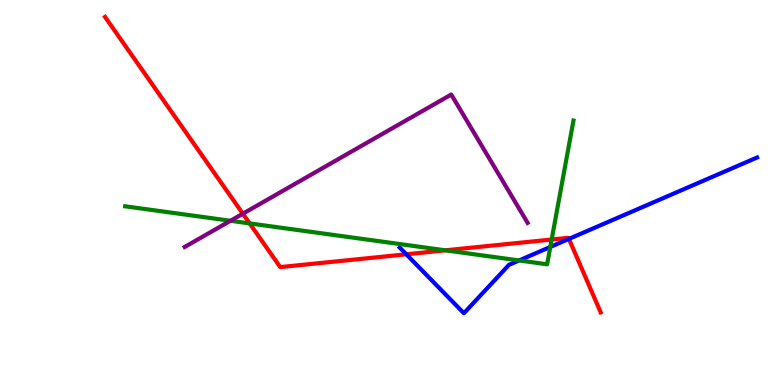[{'lines': ['blue', 'red'], 'intersections': [{'x': 5.24, 'y': 3.4}, {'x': 7.34, 'y': 3.79}]}, {'lines': ['green', 'red'], 'intersections': [{'x': 3.22, 'y': 4.2}, {'x': 5.75, 'y': 3.5}, {'x': 7.12, 'y': 3.78}]}, {'lines': ['purple', 'red'], 'intersections': [{'x': 3.13, 'y': 4.45}]}, {'lines': ['blue', 'green'], 'intersections': [{'x': 6.7, 'y': 3.23}, {'x': 7.1, 'y': 3.59}]}, {'lines': ['blue', 'purple'], 'intersections': []}, {'lines': ['green', 'purple'], 'intersections': [{'x': 2.97, 'y': 4.27}]}]